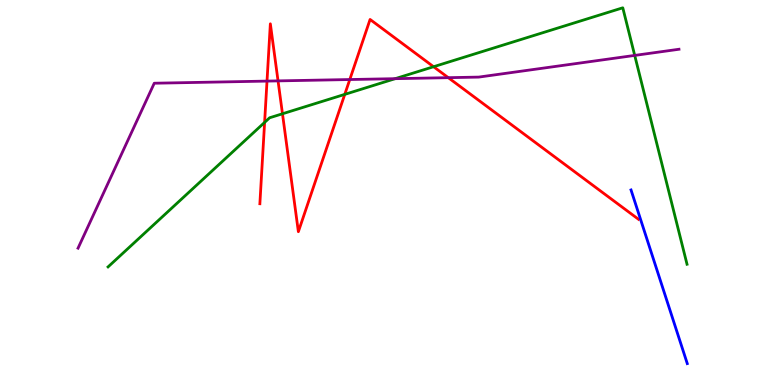[{'lines': ['blue', 'red'], 'intersections': []}, {'lines': ['green', 'red'], 'intersections': [{'x': 3.41, 'y': 6.82}, {'x': 3.64, 'y': 7.04}, {'x': 4.45, 'y': 7.55}, {'x': 5.59, 'y': 8.27}]}, {'lines': ['purple', 'red'], 'intersections': [{'x': 3.45, 'y': 7.89}, {'x': 3.59, 'y': 7.9}, {'x': 4.51, 'y': 7.93}, {'x': 5.78, 'y': 7.98}]}, {'lines': ['blue', 'green'], 'intersections': []}, {'lines': ['blue', 'purple'], 'intersections': []}, {'lines': ['green', 'purple'], 'intersections': [{'x': 5.1, 'y': 7.96}, {'x': 8.19, 'y': 8.56}]}]